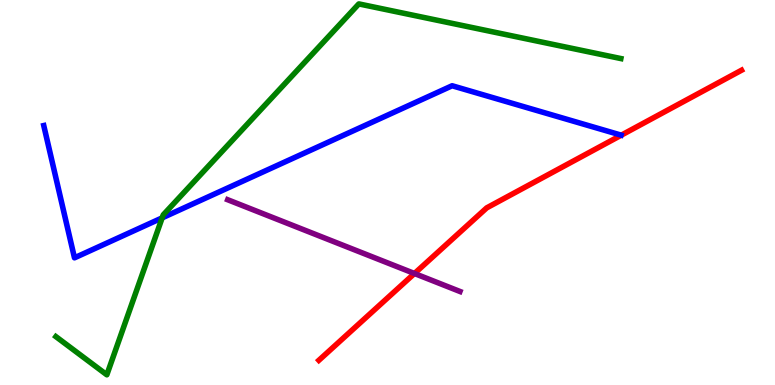[{'lines': ['blue', 'red'], 'intersections': []}, {'lines': ['green', 'red'], 'intersections': []}, {'lines': ['purple', 'red'], 'intersections': [{'x': 5.35, 'y': 2.9}]}, {'lines': ['blue', 'green'], 'intersections': [{'x': 2.09, 'y': 4.34}]}, {'lines': ['blue', 'purple'], 'intersections': []}, {'lines': ['green', 'purple'], 'intersections': []}]